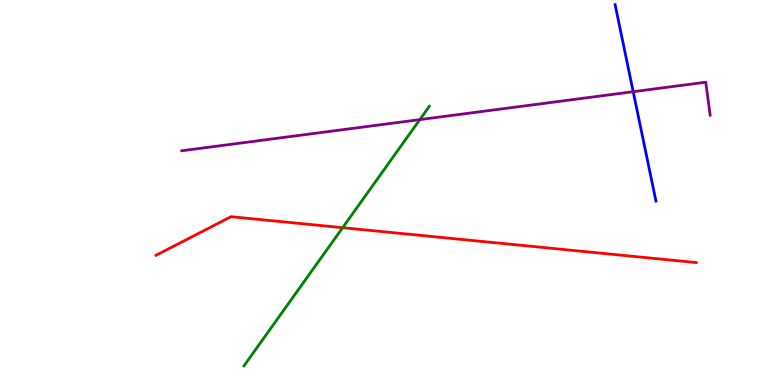[{'lines': ['blue', 'red'], 'intersections': []}, {'lines': ['green', 'red'], 'intersections': [{'x': 4.42, 'y': 4.09}]}, {'lines': ['purple', 'red'], 'intersections': []}, {'lines': ['blue', 'green'], 'intersections': []}, {'lines': ['blue', 'purple'], 'intersections': [{'x': 8.17, 'y': 7.62}]}, {'lines': ['green', 'purple'], 'intersections': [{'x': 5.42, 'y': 6.89}]}]